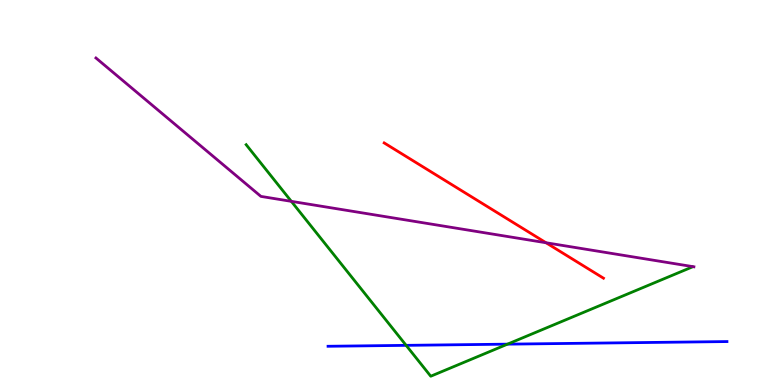[{'lines': ['blue', 'red'], 'intersections': []}, {'lines': ['green', 'red'], 'intersections': []}, {'lines': ['purple', 'red'], 'intersections': [{'x': 7.05, 'y': 3.69}]}, {'lines': ['blue', 'green'], 'intersections': [{'x': 5.24, 'y': 1.03}, {'x': 6.55, 'y': 1.06}]}, {'lines': ['blue', 'purple'], 'intersections': []}, {'lines': ['green', 'purple'], 'intersections': [{'x': 3.76, 'y': 4.77}]}]